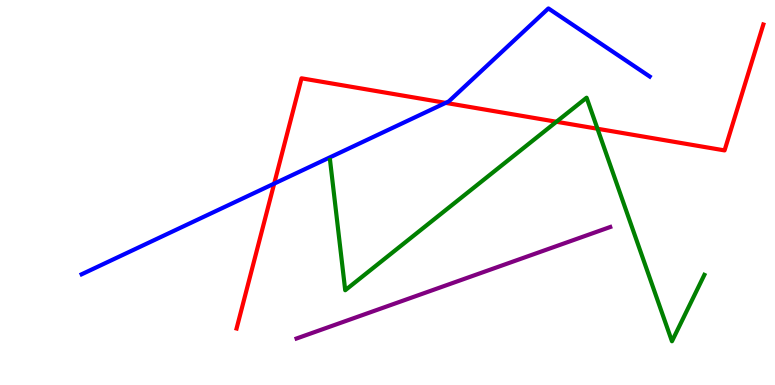[{'lines': ['blue', 'red'], 'intersections': [{'x': 3.54, 'y': 5.23}, {'x': 5.75, 'y': 7.33}]}, {'lines': ['green', 'red'], 'intersections': [{'x': 7.18, 'y': 6.84}, {'x': 7.71, 'y': 6.66}]}, {'lines': ['purple', 'red'], 'intersections': []}, {'lines': ['blue', 'green'], 'intersections': []}, {'lines': ['blue', 'purple'], 'intersections': []}, {'lines': ['green', 'purple'], 'intersections': []}]